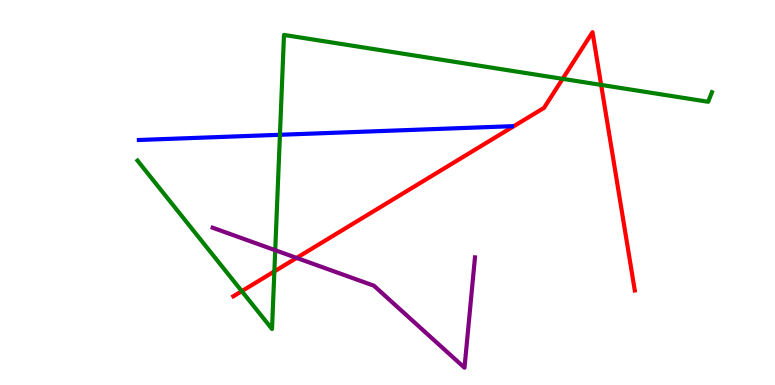[{'lines': ['blue', 'red'], 'intersections': []}, {'lines': ['green', 'red'], 'intersections': [{'x': 3.12, 'y': 2.44}, {'x': 3.54, 'y': 2.95}, {'x': 7.26, 'y': 7.95}, {'x': 7.76, 'y': 7.79}]}, {'lines': ['purple', 'red'], 'intersections': [{'x': 3.83, 'y': 3.3}]}, {'lines': ['blue', 'green'], 'intersections': [{'x': 3.61, 'y': 6.5}]}, {'lines': ['blue', 'purple'], 'intersections': []}, {'lines': ['green', 'purple'], 'intersections': [{'x': 3.55, 'y': 3.5}]}]